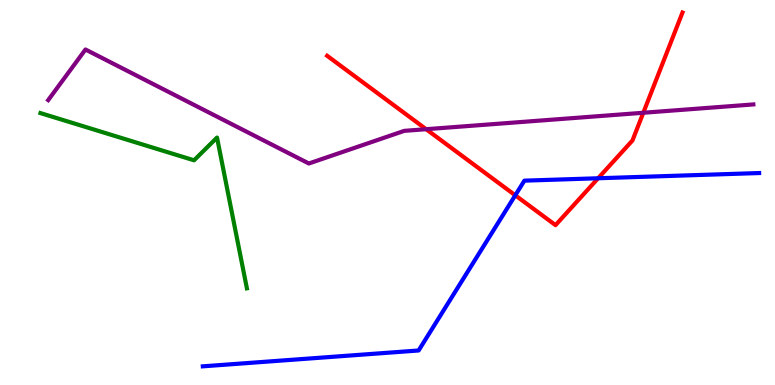[{'lines': ['blue', 'red'], 'intersections': [{'x': 6.65, 'y': 4.93}, {'x': 7.72, 'y': 5.37}]}, {'lines': ['green', 'red'], 'intersections': []}, {'lines': ['purple', 'red'], 'intersections': [{'x': 5.5, 'y': 6.64}, {'x': 8.3, 'y': 7.07}]}, {'lines': ['blue', 'green'], 'intersections': []}, {'lines': ['blue', 'purple'], 'intersections': []}, {'lines': ['green', 'purple'], 'intersections': []}]